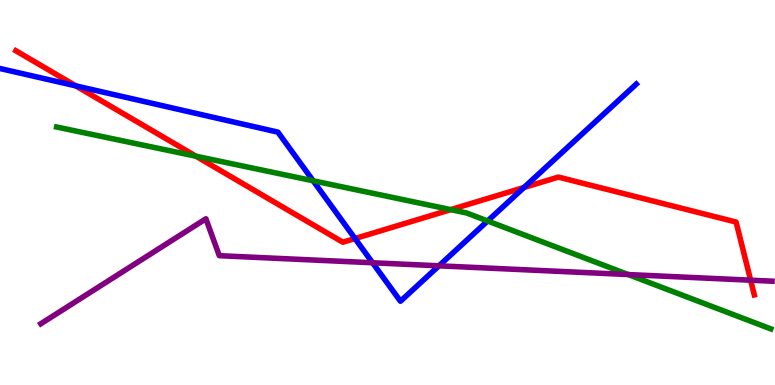[{'lines': ['blue', 'red'], 'intersections': [{'x': 0.978, 'y': 7.77}, {'x': 4.58, 'y': 3.8}, {'x': 6.76, 'y': 5.13}]}, {'lines': ['green', 'red'], 'intersections': [{'x': 2.53, 'y': 5.94}, {'x': 5.82, 'y': 4.56}]}, {'lines': ['purple', 'red'], 'intersections': [{'x': 9.69, 'y': 2.72}]}, {'lines': ['blue', 'green'], 'intersections': [{'x': 4.04, 'y': 5.3}, {'x': 6.29, 'y': 4.26}]}, {'lines': ['blue', 'purple'], 'intersections': [{'x': 4.81, 'y': 3.18}, {'x': 5.66, 'y': 3.1}]}, {'lines': ['green', 'purple'], 'intersections': [{'x': 8.11, 'y': 2.87}]}]